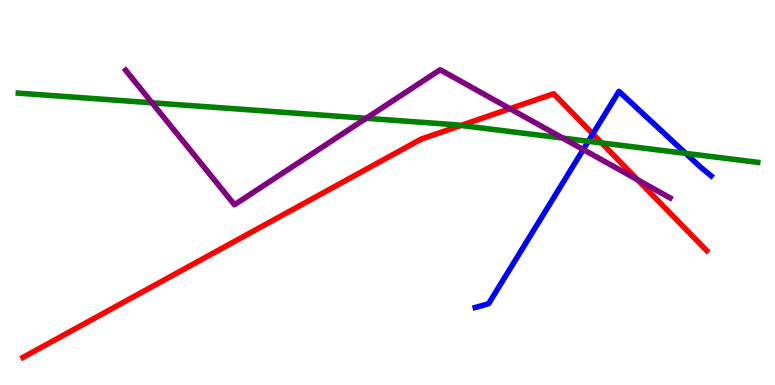[{'lines': ['blue', 'red'], 'intersections': [{'x': 7.65, 'y': 6.52}]}, {'lines': ['green', 'red'], 'intersections': [{'x': 5.95, 'y': 6.74}, {'x': 7.76, 'y': 6.29}]}, {'lines': ['purple', 'red'], 'intersections': [{'x': 6.58, 'y': 7.18}, {'x': 8.23, 'y': 5.33}]}, {'lines': ['blue', 'green'], 'intersections': [{'x': 7.59, 'y': 6.33}, {'x': 8.85, 'y': 6.02}]}, {'lines': ['blue', 'purple'], 'intersections': [{'x': 7.53, 'y': 6.12}]}, {'lines': ['green', 'purple'], 'intersections': [{'x': 1.96, 'y': 7.33}, {'x': 4.73, 'y': 6.93}, {'x': 7.26, 'y': 6.41}]}]